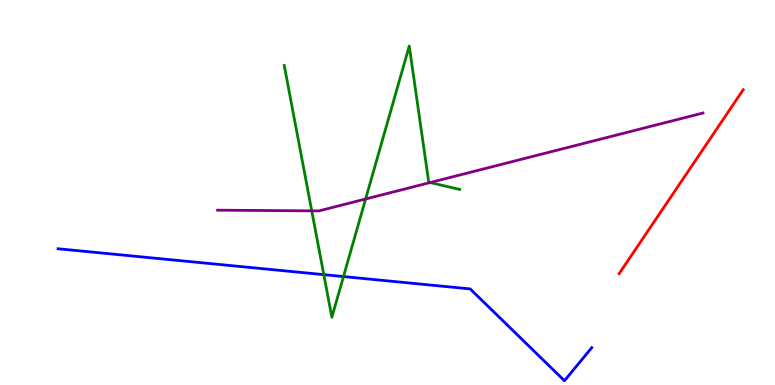[{'lines': ['blue', 'red'], 'intersections': []}, {'lines': ['green', 'red'], 'intersections': []}, {'lines': ['purple', 'red'], 'intersections': []}, {'lines': ['blue', 'green'], 'intersections': [{'x': 4.18, 'y': 2.87}, {'x': 4.43, 'y': 2.82}]}, {'lines': ['blue', 'purple'], 'intersections': []}, {'lines': ['green', 'purple'], 'intersections': [{'x': 4.02, 'y': 4.52}, {'x': 4.72, 'y': 4.83}, {'x': 5.55, 'y': 5.26}]}]